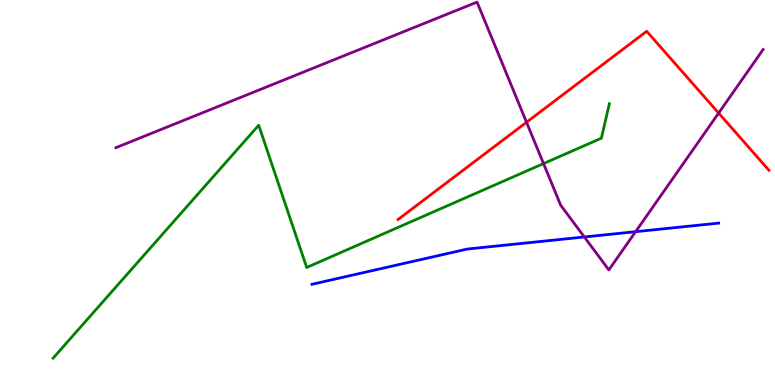[{'lines': ['blue', 'red'], 'intersections': []}, {'lines': ['green', 'red'], 'intersections': []}, {'lines': ['purple', 'red'], 'intersections': [{'x': 6.79, 'y': 6.82}, {'x': 9.27, 'y': 7.06}]}, {'lines': ['blue', 'green'], 'intersections': []}, {'lines': ['blue', 'purple'], 'intersections': [{'x': 7.54, 'y': 3.84}, {'x': 8.2, 'y': 3.98}]}, {'lines': ['green', 'purple'], 'intersections': [{'x': 7.01, 'y': 5.75}]}]